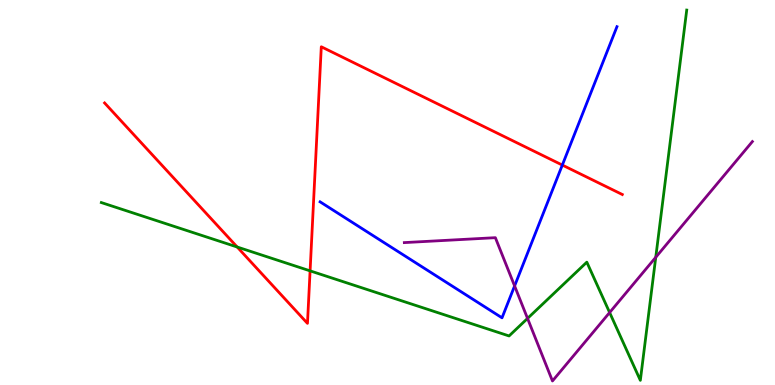[{'lines': ['blue', 'red'], 'intersections': [{'x': 7.26, 'y': 5.71}]}, {'lines': ['green', 'red'], 'intersections': [{'x': 3.06, 'y': 3.58}, {'x': 4.0, 'y': 2.96}]}, {'lines': ['purple', 'red'], 'intersections': []}, {'lines': ['blue', 'green'], 'intersections': []}, {'lines': ['blue', 'purple'], 'intersections': [{'x': 6.64, 'y': 2.57}]}, {'lines': ['green', 'purple'], 'intersections': [{'x': 6.81, 'y': 1.73}, {'x': 7.87, 'y': 1.88}, {'x': 8.46, 'y': 3.32}]}]